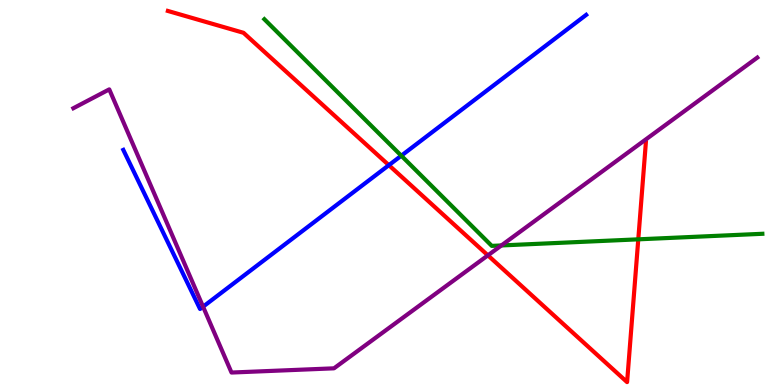[{'lines': ['blue', 'red'], 'intersections': [{'x': 5.02, 'y': 5.71}]}, {'lines': ['green', 'red'], 'intersections': [{'x': 8.24, 'y': 3.78}]}, {'lines': ['purple', 'red'], 'intersections': [{'x': 6.3, 'y': 3.37}]}, {'lines': ['blue', 'green'], 'intersections': [{'x': 5.18, 'y': 5.96}]}, {'lines': ['blue', 'purple'], 'intersections': [{'x': 2.62, 'y': 2.03}]}, {'lines': ['green', 'purple'], 'intersections': [{'x': 6.47, 'y': 3.62}]}]